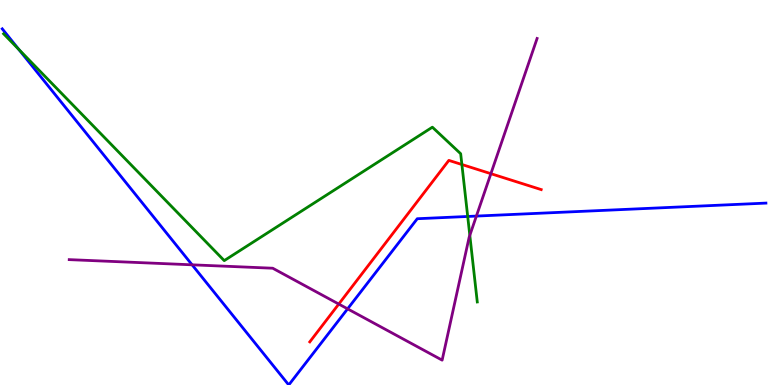[{'lines': ['blue', 'red'], 'intersections': []}, {'lines': ['green', 'red'], 'intersections': [{'x': 5.96, 'y': 5.73}]}, {'lines': ['purple', 'red'], 'intersections': [{'x': 4.37, 'y': 2.1}, {'x': 6.33, 'y': 5.49}]}, {'lines': ['blue', 'green'], 'intersections': [{'x': 0.242, 'y': 8.72}, {'x': 6.03, 'y': 4.38}]}, {'lines': ['blue', 'purple'], 'intersections': [{'x': 2.48, 'y': 3.12}, {'x': 4.49, 'y': 1.98}, {'x': 6.15, 'y': 4.39}]}, {'lines': ['green', 'purple'], 'intersections': [{'x': 6.06, 'y': 3.89}]}]